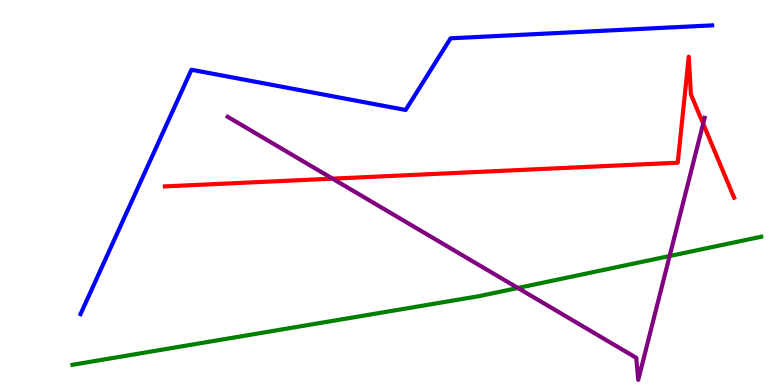[{'lines': ['blue', 'red'], 'intersections': []}, {'lines': ['green', 'red'], 'intersections': []}, {'lines': ['purple', 'red'], 'intersections': [{'x': 4.29, 'y': 5.36}, {'x': 9.07, 'y': 6.79}]}, {'lines': ['blue', 'green'], 'intersections': []}, {'lines': ['blue', 'purple'], 'intersections': []}, {'lines': ['green', 'purple'], 'intersections': [{'x': 6.68, 'y': 2.52}, {'x': 8.64, 'y': 3.35}]}]